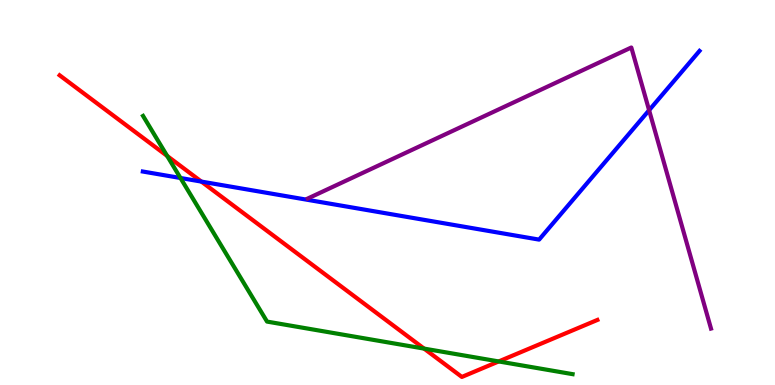[{'lines': ['blue', 'red'], 'intersections': [{'x': 2.6, 'y': 5.28}]}, {'lines': ['green', 'red'], 'intersections': [{'x': 2.16, 'y': 5.95}, {'x': 5.47, 'y': 0.945}, {'x': 6.44, 'y': 0.612}]}, {'lines': ['purple', 'red'], 'intersections': []}, {'lines': ['blue', 'green'], 'intersections': [{'x': 2.33, 'y': 5.38}]}, {'lines': ['blue', 'purple'], 'intersections': [{'x': 8.38, 'y': 7.14}]}, {'lines': ['green', 'purple'], 'intersections': []}]